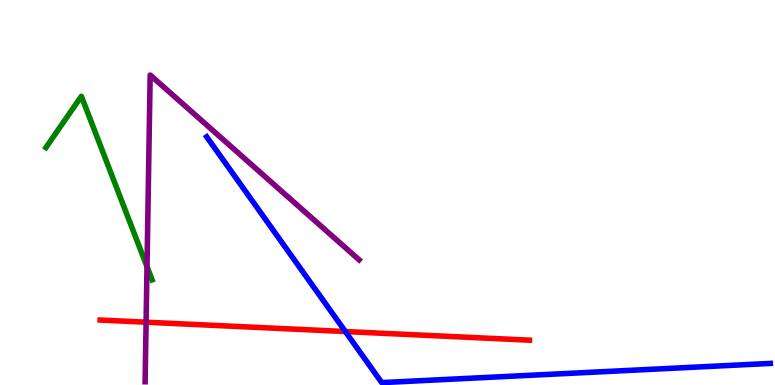[{'lines': ['blue', 'red'], 'intersections': [{'x': 4.46, 'y': 1.39}]}, {'lines': ['green', 'red'], 'intersections': []}, {'lines': ['purple', 'red'], 'intersections': [{'x': 1.89, 'y': 1.63}]}, {'lines': ['blue', 'green'], 'intersections': []}, {'lines': ['blue', 'purple'], 'intersections': []}, {'lines': ['green', 'purple'], 'intersections': [{'x': 1.9, 'y': 3.07}]}]